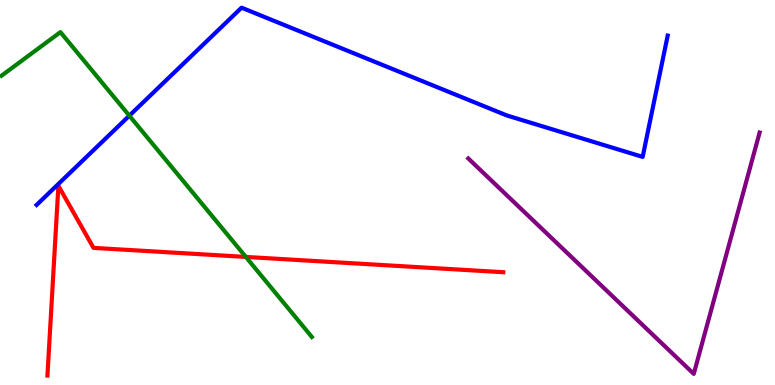[{'lines': ['blue', 'red'], 'intersections': []}, {'lines': ['green', 'red'], 'intersections': [{'x': 3.17, 'y': 3.33}]}, {'lines': ['purple', 'red'], 'intersections': []}, {'lines': ['blue', 'green'], 'intersections': [{'x': 1.67, 'y': 7.0}]}, {'lines': ['blue', 'purple'], 'intersections': []}, {'lines': ['green', 'purple'], 'intersections': []}]